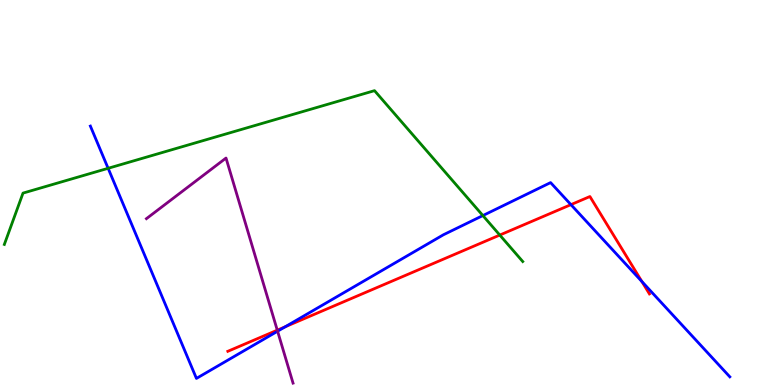[{'lines': ['blue', 'red'], 'intersections': [{'x': 3.68, 'y': 1.51}, {'x': 7.37, 'y': 4.68}, {'x': 8.28, 'y': 2.69}]}, {'lines': ['green', 'red'], 'intersections': [{'x': 6.45, 'y': 3.89}]}, {'lines': ['purple', 'red'], 'intersections': [{'x': 3.58, 'y': 1.42}]}, {'lines': ['blue', 'green'], 'intersections': [{'x': 1.4, 'y': 5.63}, {'x': 6.23, 'y': 4.4}]}, {'lines': ['blue', 'purple'], 'intersections': [{'x': 3.58, 'y': 1.4}]}, {'lines': ['green', 'purple'], 'intersections': []}]